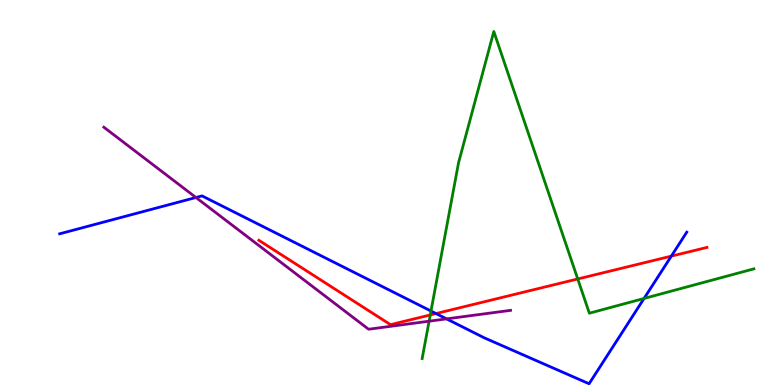[{'lines': ['blue', 'red'], 'intersections': [{'x': 5.63, 'y': 1.86}, {'x': 8.66, 'y': 3.35}]}, {'lines': ['green', 'red'], 'intersections': [{'x': 5.55, 'y': 1.82}, {'x': 7.45, 'y': 2.75}]}, {'lines': ['purple', 'red'], 'intersections': []}, {'lines': ['blue', 'green'], 'intersections': [{'x': 5.56, 'y': 1.92}, {'x': 8.31, 'y': 2.25}]}, {'lines': ['blue', 'purple'], 'intersections': [{'x': 2.53, 'y': 4.87}, {'x': 5.76, 'y': 1.72}]}, {'lines': ['green', 'purple'], 'intersections': [{'x': 5.54, 'y': 1.66}]}]